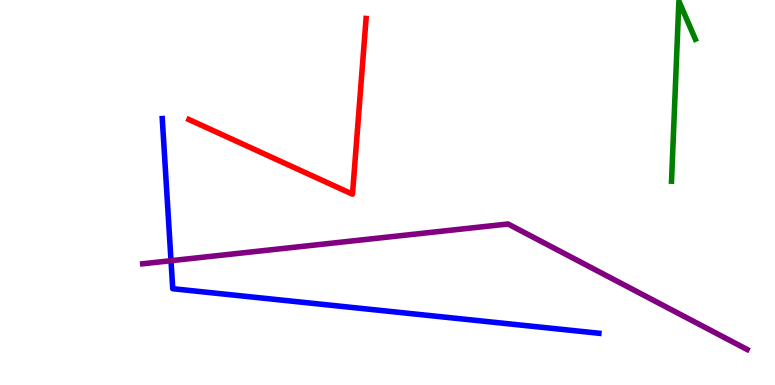[{'lines': ['blue', 'red'], 'intersections': []}, {'lines': ['green', 'red'], 'intersections': []}, {'lines': ['purple', 'red'], 'intersections': []}, {'lines': ['blue', 'green'], 'intersections': []}, {'lines': ['blue', 'purple'], 'intersections': [{'x': 2.21, 'y': 3.23}]}, {'lines': ['green', 'purple'], 'intersections': []}]